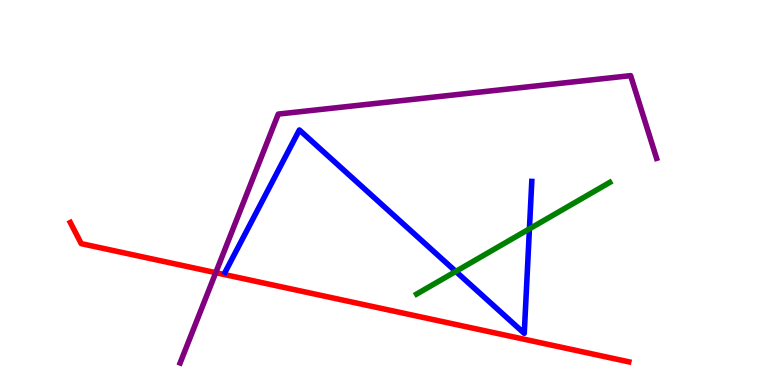[{'lines': ['blue', 'red'], 'intersections': []}, {'lines': ['green', 'red'], 'intersections': []}, {'lines': ['purple', 'red'], 'intersections': [{'x': 2.78, 'y': 2.92}]}, {'lines': ['blue', 'green'], 'intersections': [{'x': 5.88, 'y': 2.95}, {'x': 6.83, 'y': 4.06}]}, {'lines': ['blue', 'purple'], 'intersections': []}, {'lines': ['green', 'purple'], 'intersections': []}]